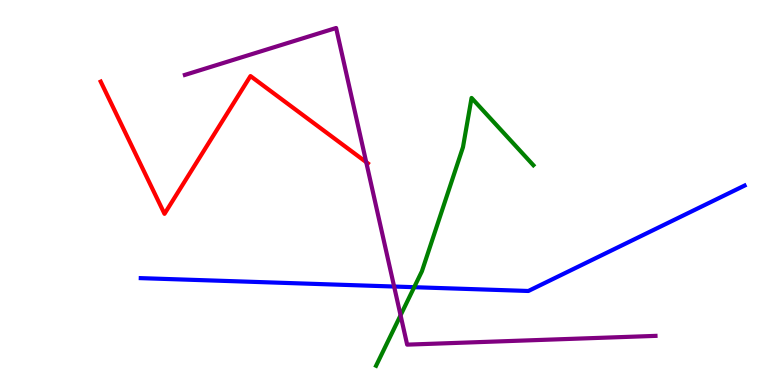[{'lines': ['blue', 'red'], 'intersections': []}, {'lines': ['green', 'red'], 'intersections': []}, {'lines': ['purple', 'red'], 'intersections': [{'x': 4.73, 'y': 5.79}]}, {'lines': ['blue', 'green'], 'intersections': [{'x': 5.34, 'y': 2.54}]}, {'lines': ['blue', 'purple'], 'intersections': [{'x': 5.09, 'y': 2.56}]}, {'lines': ['green', 'purple'], 'intersections': [{'x': 5.17, 'y': 1.81}]}]